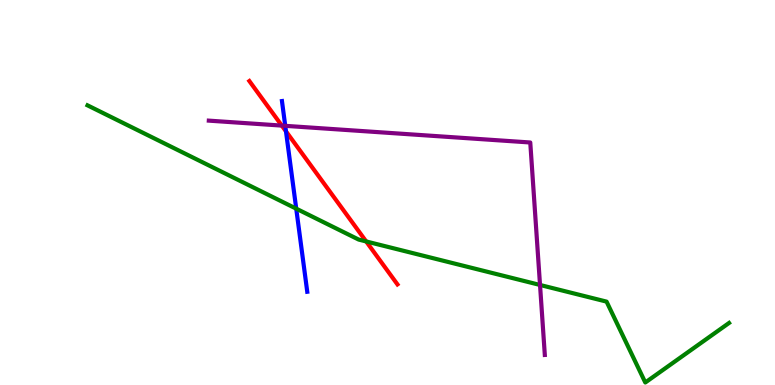[{'lines': ['blue', 'red'], 'intersections': [{'x': 3.69, 'y': 6.59}]}, {'lines': ['green', 'red'], 'intersections': [{'x': 4.72, 'y': 3.73}]}, {'lines': ['purple', 'red'], 'intersections': [{'x': 3.64, 'y': 6.74}]}, {'lines': ['blue', 'green'], 'intersections': [{'x': 3.82, 'y': 4.58}]}, {'lines': ['blue', 'purple'], 'intersections': [{'x': 3.68, 'y': 6.73}]}, {'lines': ['green', 'purple'], 'intersections': [{'x': 6.97, 'y': 2.6}]}]